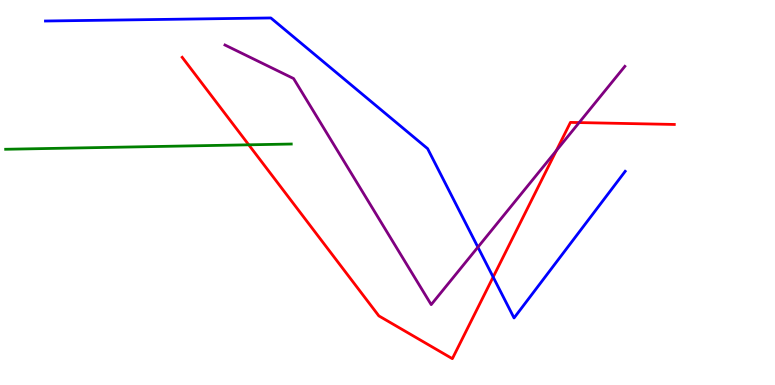[{'lines': ['blue', 'red'], 'intersections': [{'x': 6.36, 'y': 2.8}]}, {'lines': ['green', 'red'], 'intersections': [{'x': 3.21, 'y': 6.24}]}, {'lines': ['purple', 'red'], 'intersections': [{'x': 7.18, 'y': 6.09}, {'x': 7.47, 'y': 6.82}]}, {'lines': ['blue', 'green'], 'intersections': []}, {'lines': ['blue', 'purple'], 'intersections': [{'x': 6.17, 'y': 3.58}]}, {'lines': ['green', 'purple'], 'intersections': []}]